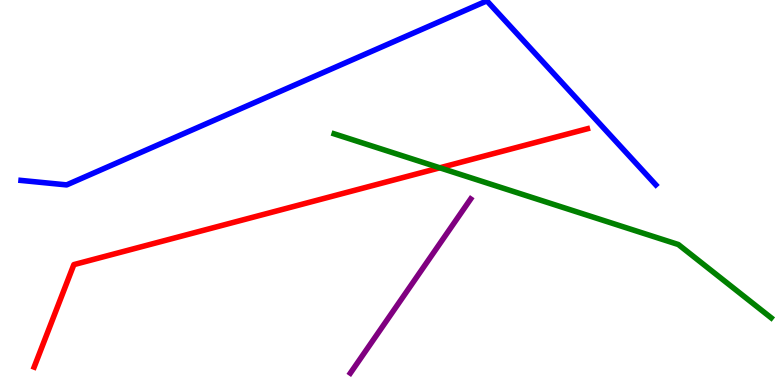[{'lines': ['blue', 'red'], 'intersections': []}, {'lines': ['green', 'red'], 'intersections': [{'x': 5.67, 'y': 5.64}]}, {'lines': ['purple', 'red'], 'intersections': []}, {'lines': ['blue', 'green'], 'intersections': []}, {'lines': ['blue', 'purple'], 'intersections': []}, {'lines': ['green', 'purple'], 'intersections': []}]